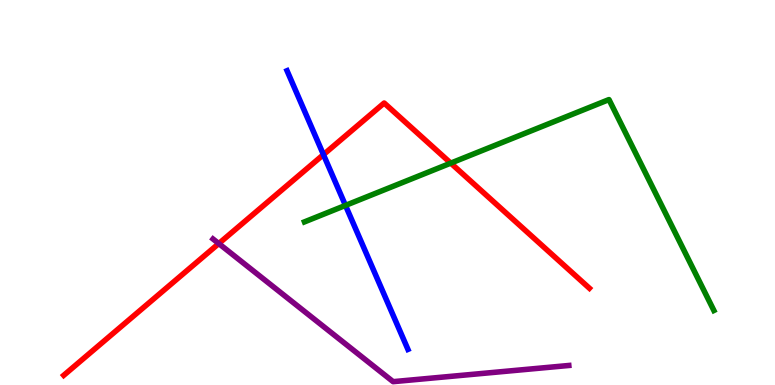[{'lines': ['blue', 'red'], 'intersections': [{'x': 4.17, 'y': 5.98}]}, {'lines': ['green', 'red'], 'intersections': [{'x': 5.82, 'y': 5.76}]}, {'lines': ['purple', 'red'], 'intersections': [{'x': 2.82, 'y': 3.67}]}, {'lines': ['blue', 'green'], 'intersections': [{'x': 4.46, 'y': 4.66}]}, {'lines': ['blue', 'purple'], 'intersections': []}, {'lines': ['green', 'purple'], 'intersections': []}]